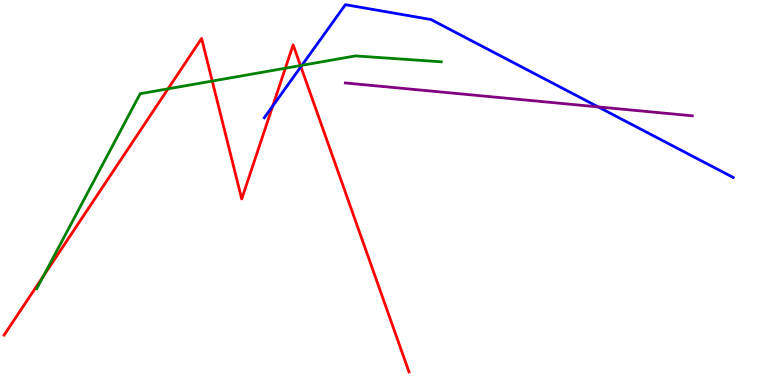[{'lines': ['blue', 'red'], 'intersections': [{'x': 3.52, 'y': 7.25}, {'x': 3.88, 'y': 8.27}]}, {'lines': ['green', 'red'], 'intersections': [{'x': 0.562, 'y': 2.84}, {'x': 2.17, 'y': 7.69}, {'x': 2.74, 'y': 7.89}, {'x': 3.68, 'y': 8.23}, {'x': 3.88, 'y': 8.3}]}, {'lines': ['purple', 'red'], 'intersections': []}, {'lines': ['blue', 'green'], 'intersections': [{'x': 3.9, 'y': 8.3}]}, {'lines': ['blue', 'purple'], 'intersections': [{'x': 7.72, 'y': 7.22}]}, {'lines': ['green', 'purple'], 'intersections': []}]